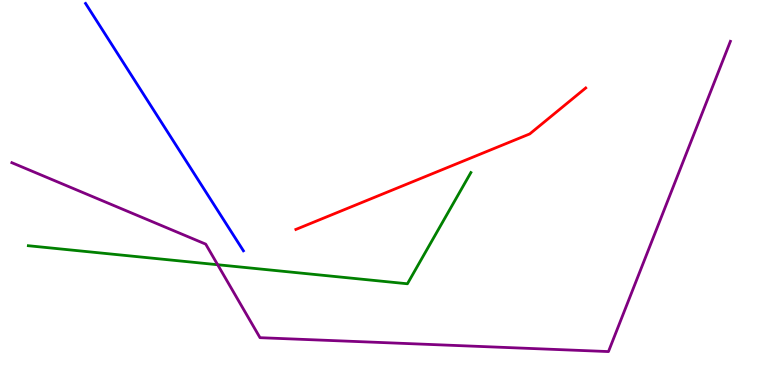[{'lines': ['blue', 'red'], 'intersections': []}, {'lines': ['green', 'red'], 'intersections': []}, {'lines': ['purple', 'red'], 'intersections': []}, {'lines': ['blue', 'green'], 'intersections': []}, {'lines': ['blue', 'purple'], 'intersections': []}, {'lines': ['green', 'purple'], 'intersections': [{'x': 2.81, 'y': 3.12}]}]